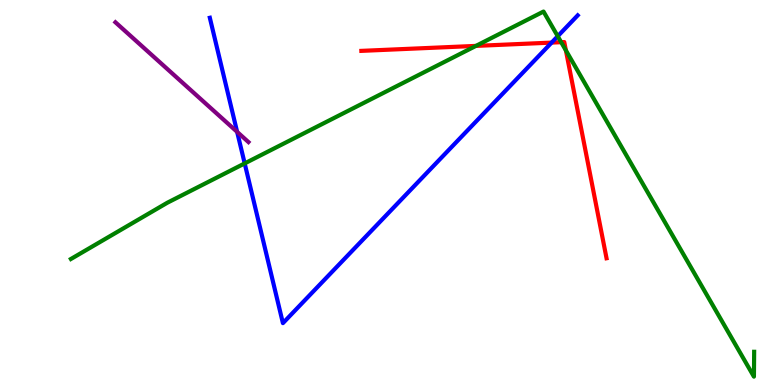[{'lines': ['blue', 'red'], 'intersections': [{'x': 7.12, 'y': 8.89}]}, {'lines': ['green', 'red'], 'intersections': [{'x': 6.14, 'y': 8.81}, {'x': 7.24, 'y': 8.9}, {'x': 7.3, 'y': 8.69}]}, {'lines': ['purple', 'red'], 'intersections': []}, {'lines': ['blue', 'green'], 'intersections': [{'x': 3.16, 'y': 5.76}, {'x': 7.2, 'y': 9.06}]}, {'lines': ['blue', 'purple'], 'intersections': [{'x': 3.06, 'y': 6.57}]}, {'lines': ['green', 'purple'], 'intersections': []}]